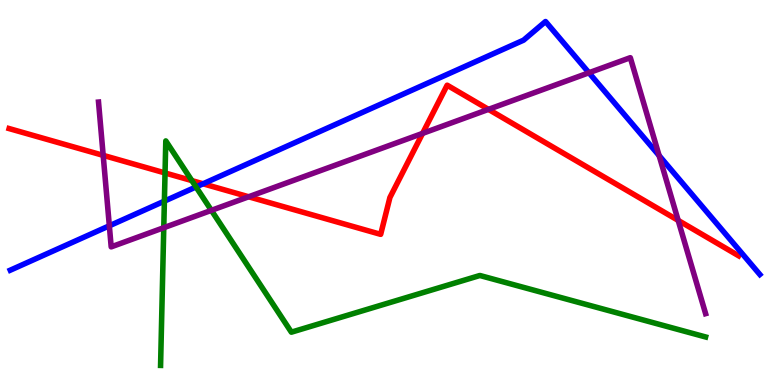[{'lines': ['blue', 'red'], 'intersections': [{'x': 2.62, 'y': 5.23}]}, {'lines': ['green', 'red'], 'intersections': [{'x': 2.13, 'y': 5.51}, {'x': 2.48, 'y': 5.31}]}, {'lines': ['purple', 'red'], 'intersections': [{'x': 1.33, 'y': 5.96}, {'x': 3.21, 'y': 4.89}, {'x': 5.45, 'y': 6.54}, {'x': 6.3, 'y': 7.16}, {'x': 8.75, 'y': 4.28}]}, {'lines': ['blue', 'green'], 'intersections': [{'x': 2.12, 'y': 4.78}, {'x': 2.53, 'y': 5.14}]}, {'lines': ['blue', 'purple'], 'intersections': [{'x': 1.41, 'y': 4.14}, {'x': 7.6, 'y': 8.11}, {'x': 8.5, 'y': 5.96}]}, {'lines': ['green', 'purple'], 'intersections': [{'x': 2.11, 'y': 4.09}, {'x': 2.73, 'y': 4.54}]}]